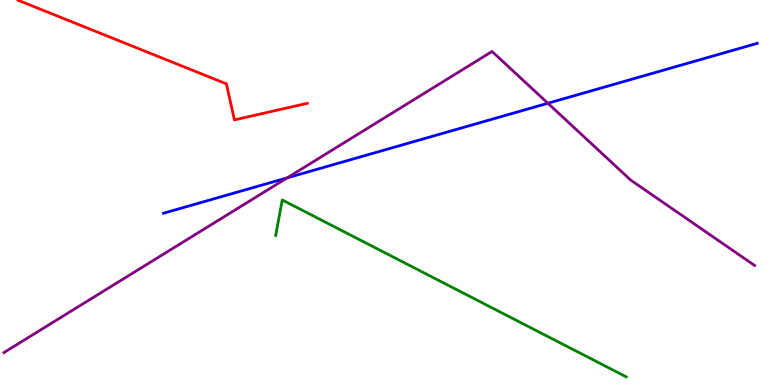[{'lines': ['blue', 'red'], 'intersections': []}, {'lines': ['green', 'red'], 'intersections': []}, {'lines': ['purple', 'red'], 'intersections': []}, {'lines': ['blue', 'green'], 'intersections': []}, {'lines': ['blue', 'purple'], 'intersections': [{'x': 3.71, 'y': 5.38}, {'x': 7.07, 'y': 7.32}]}, {'lines': ['green', 'purple'], 'intersections': []}]